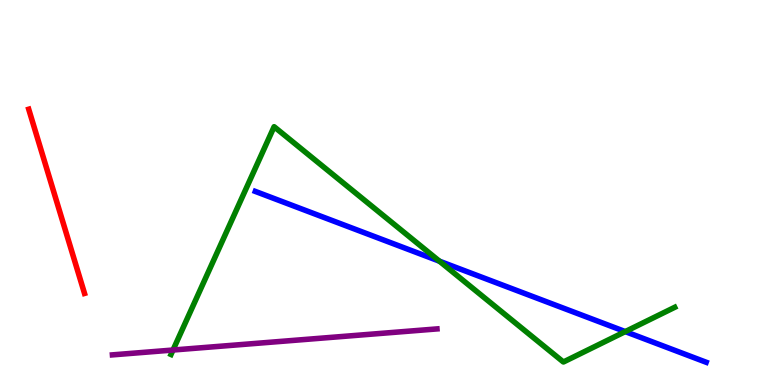[{'lines': ['blue', 'red'], 'intersections': []}, {'lines': ['green', 'red'], 'intersections': []}, {'lines': ['purple', 'red'], 'intersections': []}, {'lines': ['blue', 'green'], 'intersections': [{'x': 5.67, 'y': 3.22}, {'x': 8.07, 'y': 1.39}]}, {'lines': ['blue', 'purple'], 'intersections': []}, {'lines': ['green', 'purple'], 'intersections': [{'x': 2.23, 'y': 0.908}]}]